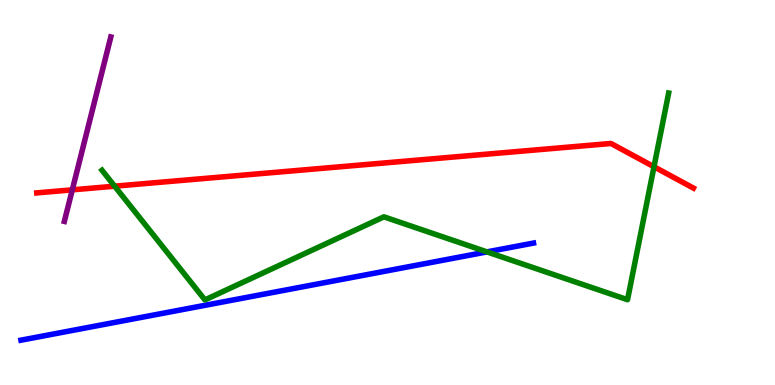[{'lines': ['blue', 'red'], 'intersections': []}, {'lines': ['green', 'red'], 'intersections': [{'x': 1.48, 'y': 5.16}, {'x': 8.44, 'y': 5.67}]}, {'lines': ['purple', 'red'], 'intersections': [{'x': 0.933, 'y': 5.07}]}, {'lines': ['blue', 'green'], 'intersections': [{'x': 6.28, 'y': 3.46}]}, {'lines': ['blue', 'purple'], 'intersections': []}, {'lines': ['green', 'purple'], 'intersections': []}]